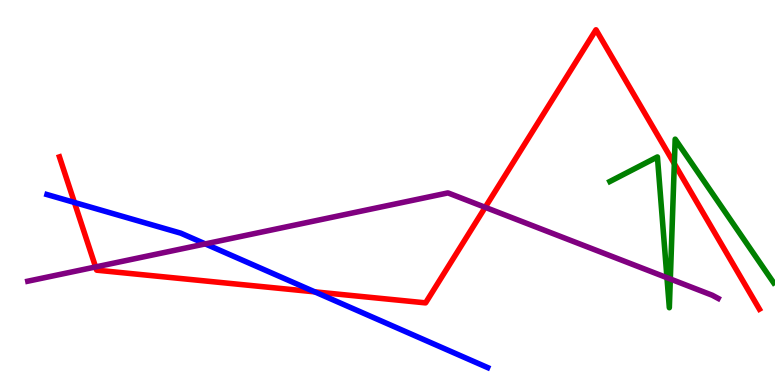[{'lines': ['blue', 'red'], 'intersections': [{'x': 0.96, 'y': 4.74}, {'x': 4.06, 'y': 2.42}]}, {'lines': ['green', 'red'], 'intersections': [{'x': 8.7, 'y': 5.75}]}, {'lines': ['purple', 'red'], 'intersections': [{'x': 1.23, 'y': 3.07}, {'x': 6.26, 'y': 4.61}]}, {'lines': ['blue', 'green'], 'intersections': []}, {'lines': ['blue', 'purple'], 'intersections': [{'x': 2.65, 'y': 3.66}]}, {'lines': ['green', 'purple'], 'intersections': [{'x': 8.61, 'y': 2.79}, {'x': 8.65, 'y': 2.75}]}]